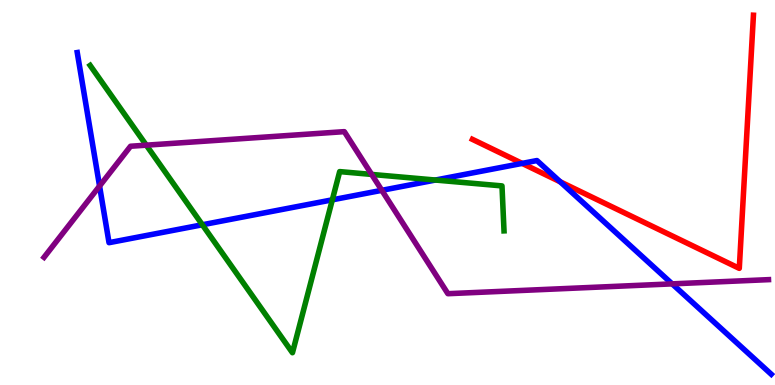[{'lines': ['blue', 'red'], 'intersections': [{'x': 6.74, 'y': 5.76}, {'x': 7.23, 'y': 5.28}]}, {'lines': ['green', 'red'], 'intersections': []}, {'lines': ['purple', 'red'], 'intersections': []}, {'lines': ['blue', 'green'], 'intersections': [{'x': 2.61, 'y': 4.16}, {'x': 4.29, 'y': 4.81}, {'x': 5.62, 'y': 5.32}]}, {'lines': ['blue', 'purple'], 'intersections': [{'x': 1.28, 'y': 5.17}, {'x': 4.93, 'y': 5.06}, {'x': 8.67, 'y': 2.63}]}, {'lines': ['green', 'purple'], 'intersections': [{'x': 1.89, 'y': 6.23}, {'x': 4.8, 'y': 5.47}]}]